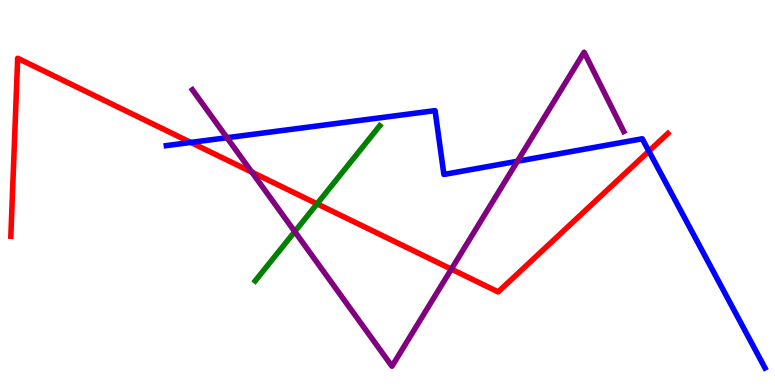[{'lines': ['blue', 'red'], 'intersections': [{'x': 2.46, 'y': 6.3}, {'x': 8.37, 'y': 6.07}]}, {'lines': ['green', 'red'], 'intersections': [{'x': 4.09, 'y': 4.71}]}, {'lines': ['purple', 'red'], 'intersections': [{'x': 3.25, 'y': 5.53}, {'x': 5.82, 'y': 3.01}]}, {'lines': ['blue', 'green'], 'intersections': []}, {'lines': ['blue', 'purple'], 'intersections': [{'x': 2.93, 'y': 6.42}, {'x': 6.68, 'y': 5.81}]}, {'lines': ['green', 'purple'], 'intersections': [{'x': 3.8, 'y': 3.98}]}]